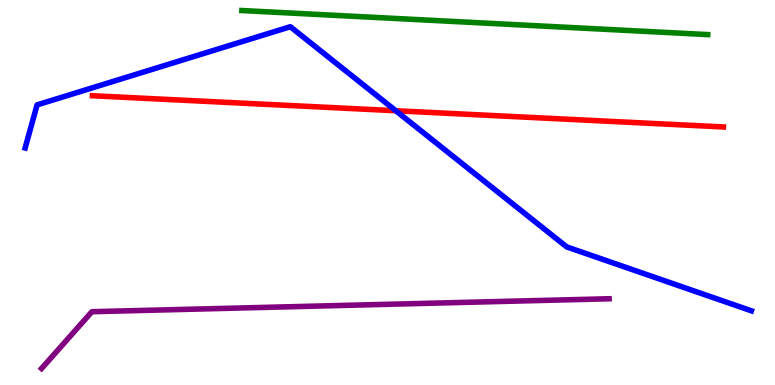[{'lines': ['blue', 'red'], 'intersections': [{'x': 5.11, 'y': 7.12}]}, {'lines': ['green', 'red'], 'intersections': []}, {'lines': ['purple', 'red'], 'intersections': []}, {'lines': ['blue', 'green'], 'intersections': []}, {'lines': ['blue', 'purple'], 'intersections': []}, {'lines': ['green', 'purple'], 'intersections': []}]